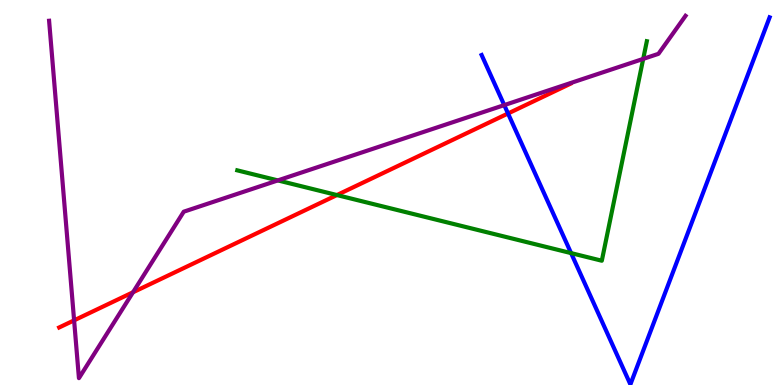[{'lines': ['blue', 'red'], 'intersections': [{'x': 6.56, 'y': 7.05}]}, {'lines': ['green', 'red'], 'intersections': [{'x': 4.35, 'y': 4.93}]}, {'lines': ['purple', 'red'], 'intersections': [{'x': 0.956, 'y': 1.68}, {'x': 1.72, 'y': 2.41}]}, {'lines': ['blue', 'green'], 'intersections': [{'x': 7.37, 'y': 3.43}]}, {'lines': ['blue', 'purple'], 'intersections': [{'x': 6.51, 'y': 7.27}]}, {'lines': ['green', 'purple'], 'intersections': [{'x': 3.58, 'y': 5.31}, {'x': 8.3, 'y': 8.47}]}]